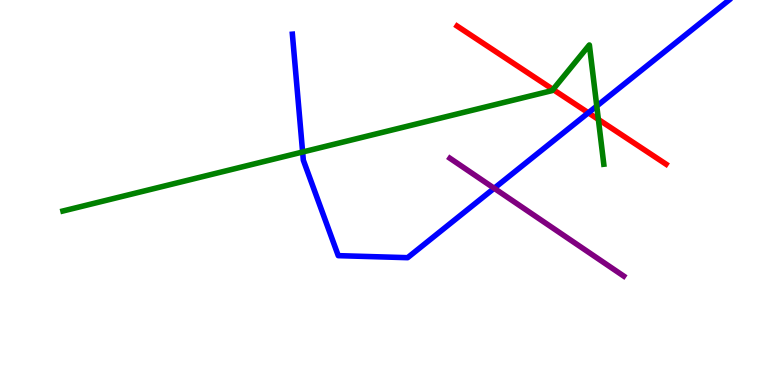[{'lines': ['blue', 'red'], 'intersections': [{'x': 7.59, 'y': 7.07}]}, {'lines': ['green', 'red'], 'intersections': [{'x': 7.14, 'y': 7.68}, {'x': 7.72, 'y': 6.9}]}, {'lines': ['purple', 'red'], 'intersections': []}, {'lines': ['blue', 'green'], 'intersections': [{'x': 3.9, 'y': 6.05}, {'x': 7.7, 'y': 7.25}]}, {'lines': ['blue', 'purple'], 'intersections': [{'x': 6.38, 'y': 5.11}]}, {'lines': ['green', 'purple'], 'intersections': []}]